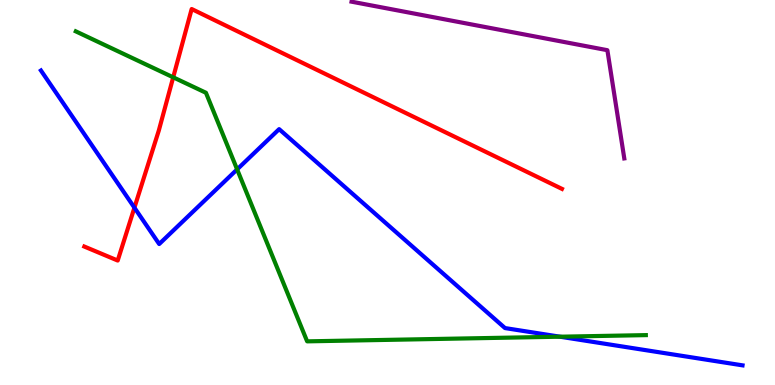[{'lines': ['blue', 'red'], 'intersections': [{'x': 1.73, 'y': 4.61}]}, {'lines': ['green', 'red'], 'intersections': [{'x': 2.23, 'y': 7.99}]}, {'lines': ['purple', 'red'], 'intersections': []}, {'lines': ['blue', 'green'], 'intersections': [{'x': 3.06, 'y': 5.6}, {'x': 7.23, 'y': 1.25}]}, {'lines': ['blue', 'purple'], 'intersections': []}, {'lines': ['green', 'purple'], 'intersections': []}]